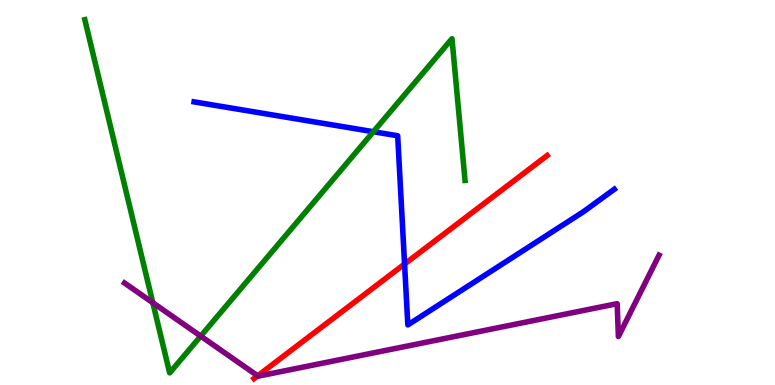[{'lines': ['blue', 'red'], 'intersections': [{'x': 5.22, 'y': 3.14}]}, {'lines': ['green', 'red'], 'intersections': []}, {'lines': ['purple', 'red'], 'intersections': [{'x': 3.32, 'y': 0.239}]}, {'lines': ['blue', 'green'], 'intersections': [{'x': 4.82, 'y': 6.58}]}, {'lines': ['blue', 'purple'], 'intersections': []}, {'lines': ['green', 'purple'], 'intersections': [{'x': 1.97, 'y': 2.14}, {'x': 2.59, 'y': 1.27}]}]